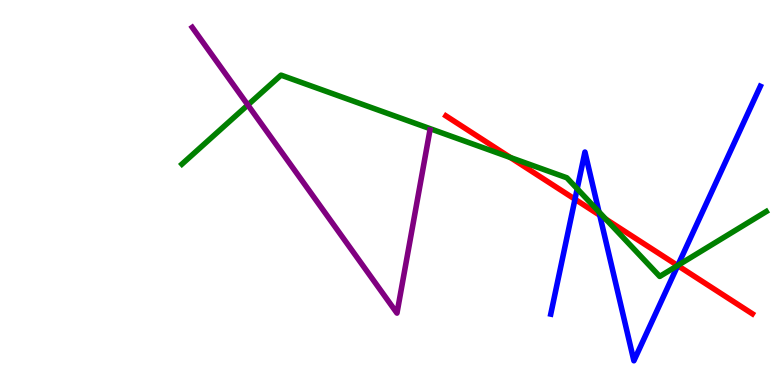[{'lines': ['blue', 'red'], 'intersections': [{'x': 7.42, 'y': 4.83}, {'x': 7.74, 'y': 4.41}, {'x': 8.74, 'y': 3.1}]}, {'lines': ['green', 'red'], 'intersections': [{'x': 6.59, 'y': 5.91}, {'x': 7.82, 'y': 4.31}, {'x': 8.74, 'y': 3.1}]}, {'lines': ['purple', 'red'], 'intersections': []}, {'lines': ['blue', 'green'], 'intersections': [{'x': 7.45, 'y': 5.1}, {'x': 7.73, 'y': 4.5}, {'x': 8.75, 'y': 3.11}]}, {'lines': ['blue', 'purple'], 'intersections': []}, {'lines': ['green', 'purple'], 'intersections': [{'x': 3.2, 'y': 7.27}]}]